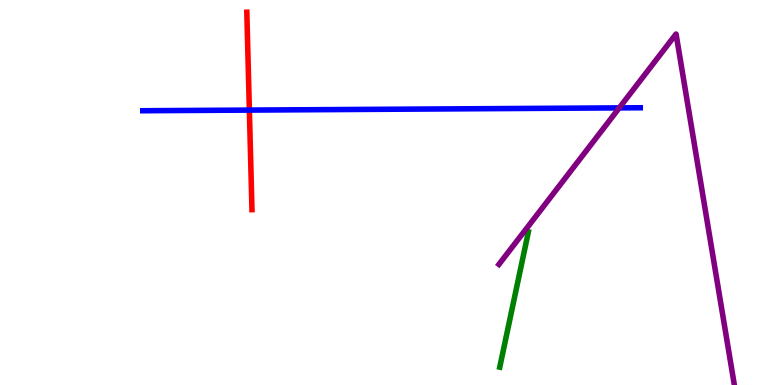[{'lines': ['blue', 'red'], 'intersections': [{'x': 3.22, 'y': 7.14}]}, {'lines': ['green', 'red'], 'intersections': []}, {'lines': ['purple', 'red'], 'intersections': []}, {'lines': ['blue', 'green'], 'intersections': []}, {'lines': ['blue', 'purple'], 'intersections': [{'x': 7.99, 'y': 7.2}]}, {'lines': ['green', 'purple'], 'intersections': []}]